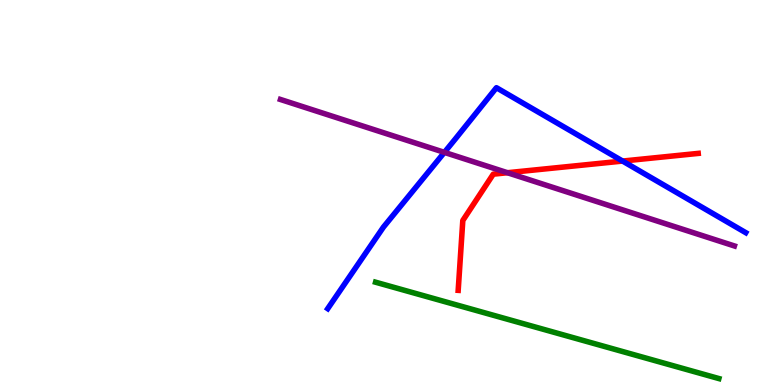[{'lines': ['blue', 'red'], 'intersections': [{'x': 8.03, 'y': 5.82}]}, {'lines': ['green', 'red'], 'intersections': []}, {'lines': ['purple', 'red'], 'intersections': [{'x': 6.55, 'y': 5.51}]}, {'lines': ['blue', 'green'], 'intersections': []}, {'lines': ['blue', 'purple'], 'intersections': [{'x': 5.73, 'y': 6.04}]}, {'lines': ['green', 'purple'], 'intersections': []}]